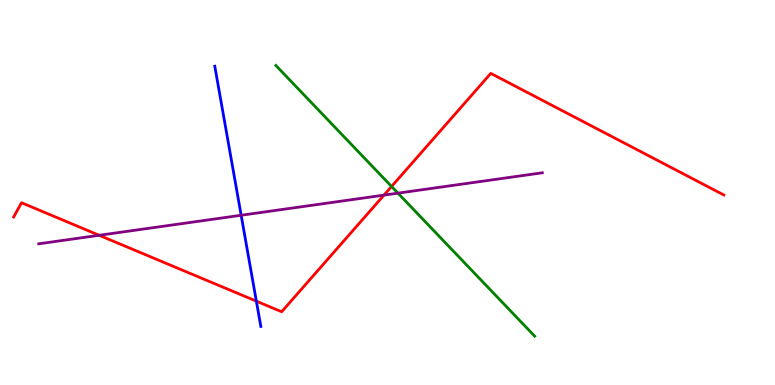[{'lines': ['blue', 'red'], 'intersections': [{'x': 3.31, 'y': 2.18}]}, {'lines': ['green', 'red'], 'intersections': [{'x': 5.05, 'y': 5.16}]}, {'lines': ['purple', 'red'], 'intersections': [{'x': 1.28, 'y': 3.89}, {'x': 4.95, 'y': 4.93}]}, {'lines': ['blue', 'green'], 'intersections': []}, {'lines': ['blue', 'purple'], 'intersections': [{'x': 3.11, 'y': 4.41}]}, {'lines': ['green', 'purple'], 'intersections': [{'x': 5.13, 'y': 4.98}]}]